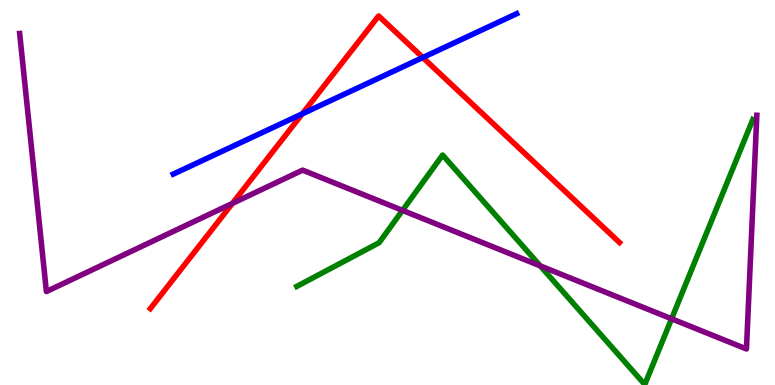[{'lines': ['blue', 'red'], 'intersections': [{'x': 3.9, 'y': 7.04}, {'x': 5.46, 'y': 8.51}]}, {'lines': ['green', 'red'], 'intersections': []}, {'lines': ['purple', 'red'], 'intersections': [{'x': 3.0, 'y': 4.72}]}, {'lines': ['blue', 'green'], 'intersections': []}, {'lines': ['blue', 'purple'], 'intersections': []}, {'lines': ['green', 'purple'], 'intersections': [{'x': 5.19, 'y': 4.54}, {'x': 6.97, 'y': 3.09}, {'x': 8.67, 'y': 1.72}]}]